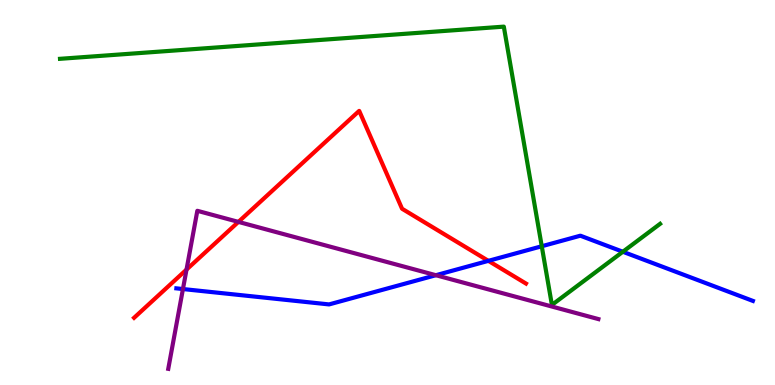[{'lines': ['blue', 'red'], 'intersections': [{'x': 6.3, 'y': 3.22}]}, {'lines': ['green', 'red'], 'intersections': []}, {'lines': ['purple', 'red'], 'intersections': [{'x': 2.41, 'y': 3.0}, {'x': 3.08, 'y': 4.24}]}, {'lines': ['blue', 'green'], 'intersections': [{'x': 6.99, 'y': 3.6}, {'x': 8.04, 'y': 3.46}]}, {'lines': ['blue', 'purple'], 'intersections': [{'x': 2.36, 'y': 2.49}, {'x': 5.62, 'y': 2.85}]}, {'lines': ['green', 'purple'], 'intersections': []}]